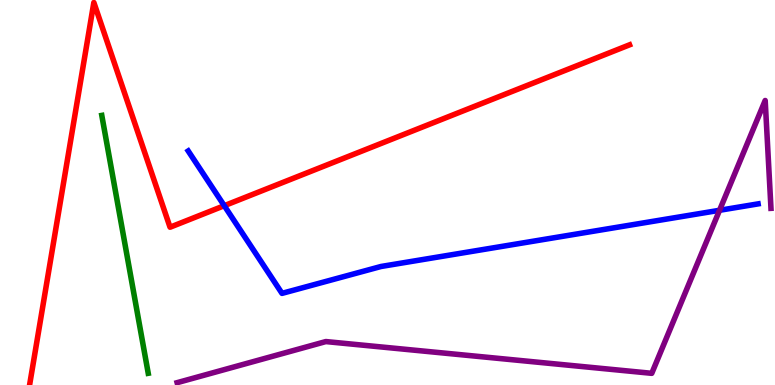[{'lines': ['blue', 'red'], 'intersections': [{'x': 2.89, 'y': 4.66}]}, {'lines': ['green', 'red'], 'intersections': []}, {'lines': ['purple', 'red'], 'intersections': []}, {'lines': ['blue', 'green'], 'intersections': []}, {'lines': ['blue', 'purple'], 'intersections': [{'x': 9.28, 'y': 4.54}]}, {'lines': ['green', 'purple'], 'intersections': []}]